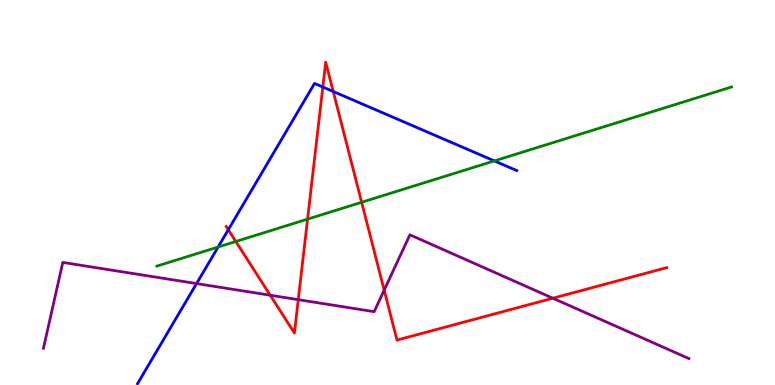[{'lines': ['blue', 'red'], 'intersections': [{'x': 2.95, 'y': 4.03}, {'x': 4.17, 'y': 7.74}, {'x': 4.3, 'y': 7.62}]}, {'lines': ['green', 'red'], 'intersections': [{'x': 3.04, 'y': 3.73}, {'x': 3.97, 'y': 4.31}, {'x': 4.67, 'y': 4.75}]}, {'lines': ['purple', 'red'], 'intersections': [{'x': 3.49, 'y': 2.33}, {'x': 3.85, 'y': 2.22}, {'x': 4.96, 'y': 2.46}, {'x': 7.13, 'y': 2.25}]}, {'lines': ['blue', 'green'], 'intersections': [{'x': 2.81, 'y': 3.58}, {'x': 6.38, 'y': 5.82}]}, {'lines': ['blue', 'purple'], 'intersections': [{'x': 2.54, 'y': 2.63}]}, {'lines': ['green', 'purple'], 'intersections': []}]